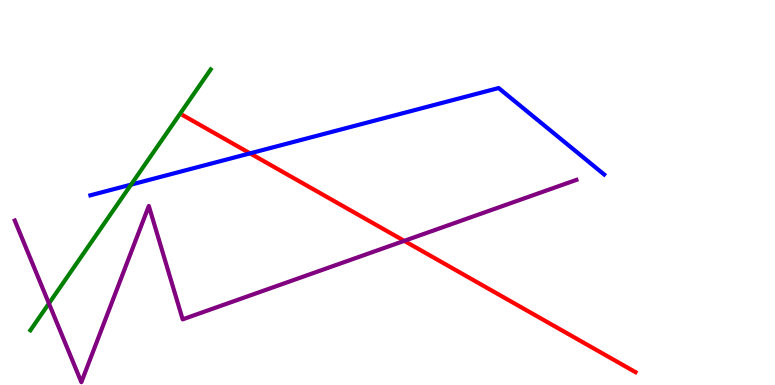[{'lines': ['blue', 'red'], 'intersections': [{'x': 3.23, 'y': 6.02}]}, {'lines': ['green', 'red'], 'intersections': []}, {'lines': ['purple', 'red'], 'intersections': [{'x': 5.22, 'y': 3.74}]}, {'lines': ['blue', 'green'], 'intersections': [{'x': 1.69, 'y': 5.2}]}, {'lines': ['blue', 'purple'], 'intersections': []}, {'lines': ['green', 'purple'], 'intersections': [{'x': 0.631, 'y': 2.12}]}]